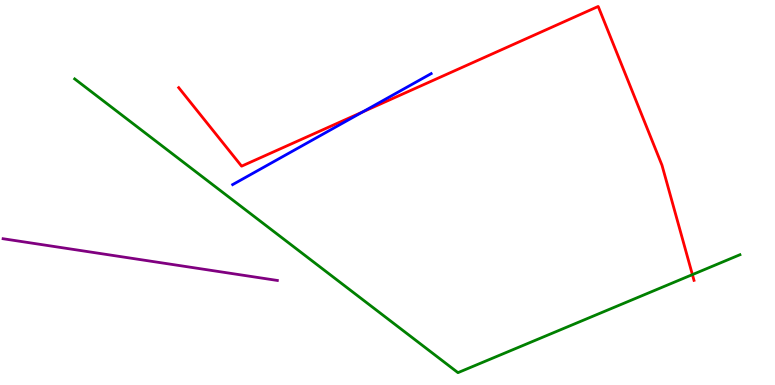[{'lines': ['blue', 'red'], 'intersections': [{'x': 4.68, 'y': 7.09}]}, {'lines': ['green', 'red'], 'intersections': [{'x': 8.93, 'y': 2.87}]}, {'lines': ['purple', 'red'], 'intersections': []}, {'lines': ['blue', 'green'], 'intersections': []}, {'lines': ['blue', 'purple'], 'intersections': []}, {'lines': ['green', 'purple'], 'intersections': []}]